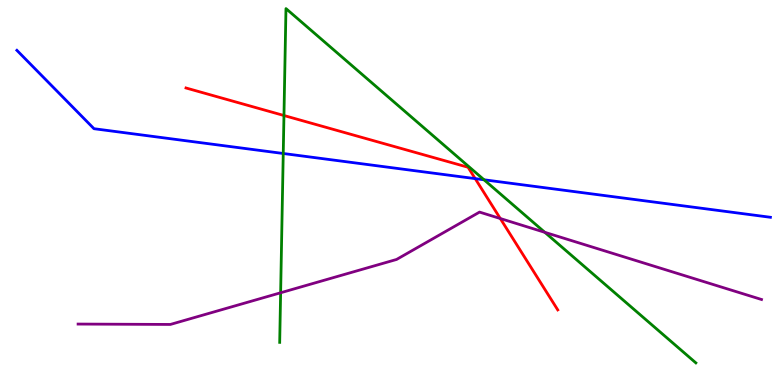[{'lines': ['blue', 'red'], 'intersections': [{'x': 6.13, 'y': 5.36}]}, {'lines': ['green', 'red'], 'intersections': [{'x': 3.66, 'y': 7.0}]}, {'lines': ['purple', 'red'], 'intersections': [{'x': 6.46, 'y': 4.32}]}, {'lines': ['blue', 'green'], 'intersections': [{'x': 3.65, 'y': 6.01}, {'x': 6.25, 'y': 5.33}]}, {'lines': ['blue', 'purple'], 'intersections': []}, {'lines': ['green', 'purple'], 'intersections': [{'x': 3.62, 'y': 2.4}, {'x': 7.03, 'y': 3.97}]}]